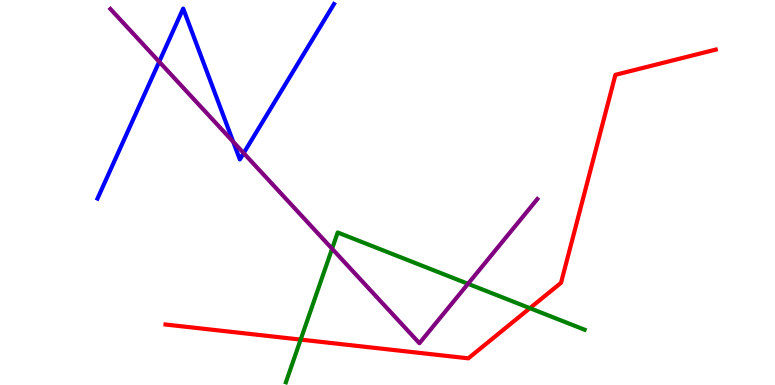[{'lines': ['blue', 'red'], 'intersections': []}, {'lines': ['green', 'red'], 'intersections': [{'x': 3.88, 'y': 1.18}, {'x': 6.84, 'y': 2.0}]}, {'lines': ['purple', 'red'], 'intersections': []}, {'lines': ['blue', 'green'], 'intersections': []}, {'lines': ['blue', 'purple'], 'intersections': [{'x': 2.05, 'y': 8.4}, {'x': 3.01, 'y': 6.32}, {'x': 3.14, 'y': 6.02}]}, {'lines': ['green', 'purple'], 'intersections': [{'x': 4.28, 'y': 3.54}, {'x': 6.04, 'y': 2.63}]}]